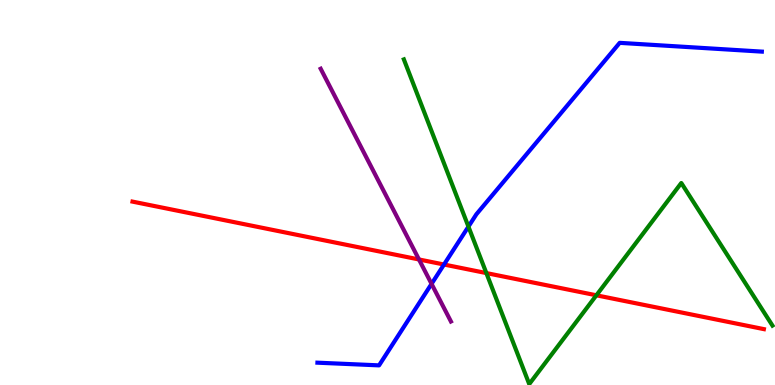[{'lines': ['blue', 'red'], 'intersections': [{'x': 5.73, 'y': 3.13}]}, {'lines': ['green', 'red'], 'intersections': [{'x': 6.28, 'y': 2.91}, {'x': 7.7, 'y': 2.33}]}, {'lines': ['purple', 'red'], 'intersections': [{'x': 5.41, 'y': 3.26}]}, {'lines': ['blue', 'green'], 'intersections': [{'x': 6.04, 'y': 4.11}]}, {'lines': ['blue', 'purple'], 'intersections': [{'x': 5.57, 'y': 2.63}]}, {'lines': ['green', 'purple'], 'intersections': []}]